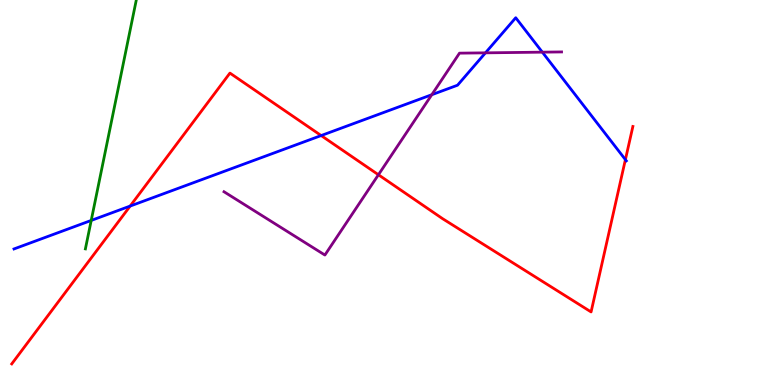[{'lines': ['blue', 'red'], 'intersections': [{'x': 1.68, 'y': 4.65}, {'x': 4.14, 'y': 6.48}, {'x': 8.07, 'y': 5.85}]}, {'lines': ['green', 'red'], 'intersections': []}, {'lines': ['purple', 'red'], 'intersections': [{'x': 4.88, 'y': 5.46}]}, {'lines': ['blue', 'green'], 'intersections': [{'x': 1.18, 'y': 4.27}]}, {'lines': ['blue', 'purple'], 'intersections': [{'x': 5.57, 'y': 7.54}, {'x': 6.26, 'y': 8.63}, {'x': 7.0, 'y': 8.65}]}, {'lines': ['green', 'purple'], 'intersections': []}]